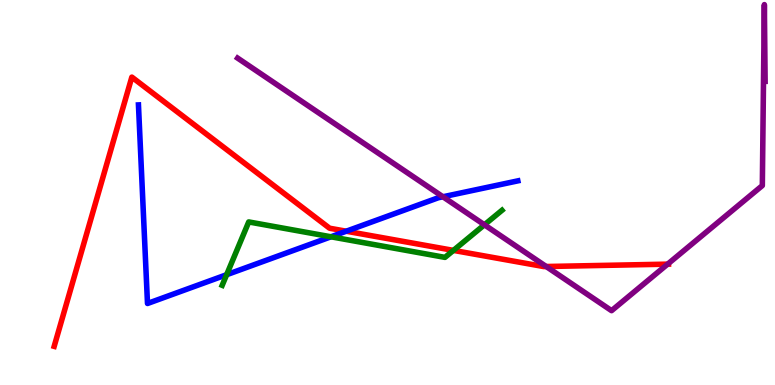[{'lines': ['blue', 'red'], 'intersections': [{'x': 4.47, 'y': 3.99}]}, {'lines': ['green', 'red'], 'intersections': [{'x': 5.85, 'y': 3.5}]}, {'lines': ['purple', 'red'], 'intersections': [{'x': 7.05, 'y': 3.08}, {'x': 8.61, 'y': 3.14}]}, {'lines': ['blue', 'green'], 'intersections': [{'x': 2.92, 'y': 2.86}, {'x': 4.27, 'y': 3.85}]}, {'lines': ['blue', 'purple'], 'intersections': [{'x': 5.72, 'y': 4.89}]}, {'lines': ['green', 'purple'], 'intersections': [{'x': 6.25, 'y': 4.16}]}]